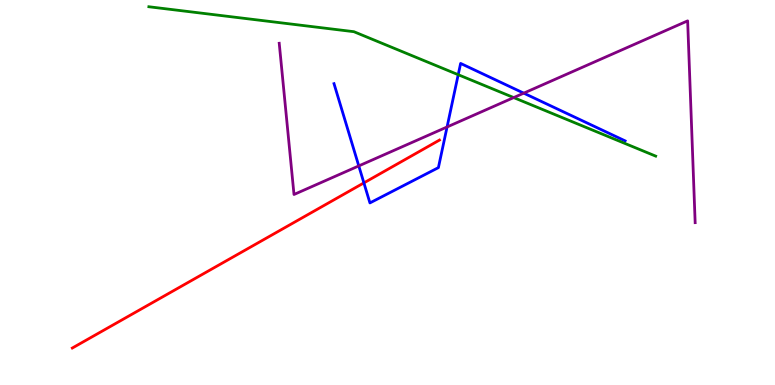[{'lines': ['blue', 'red'], 'intersections': [{'x': 4.7, 'y': 5.25}]}, {'lines': ['green', 'red'], 'intersections': []}, {'lines': ['purple', 'red'], 'intersections': []}, {'lines': ['blue', 'green'], 'intersections': [{'x': 5.91, 'y': 8.06}]}, {'lines': ['blue', 'purple'], 'intersections': [{'x': 4.63, 'y': 5.69}, {'x': 5.77, 'y': 6.7}, {'x': 6.76, 'y': 7.58}]}, {'lines': ['green', 'purple'], 'intersections': [{'x': 6.63, 'y': 7.47}]}]